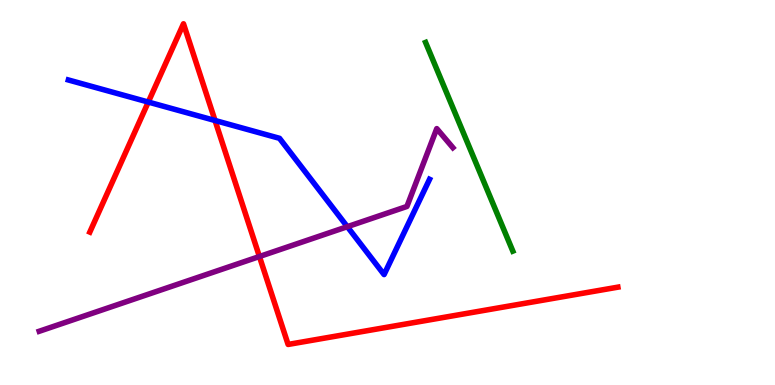[{'lines': ['blue', 'red'], 'intersections': [{'x': 1.91, 'y': 7.35}, {'x': 2.77, 'y': 6.87}]}, {'lines': ['green', 'red'], 'intersections': []}, {'lines': ['purple', 'red'], 'intersections': [{'x': 3.35, 'y': 3.34}]}, {'lines': ['blue', 'green'], 'intersections': []}, {'lines': ['blue', 'purple'], 'intersections': [{'x': 4.48, 'y': 4.11}]}, {'lines': ['green', 'purple'], 'intersections': []}]